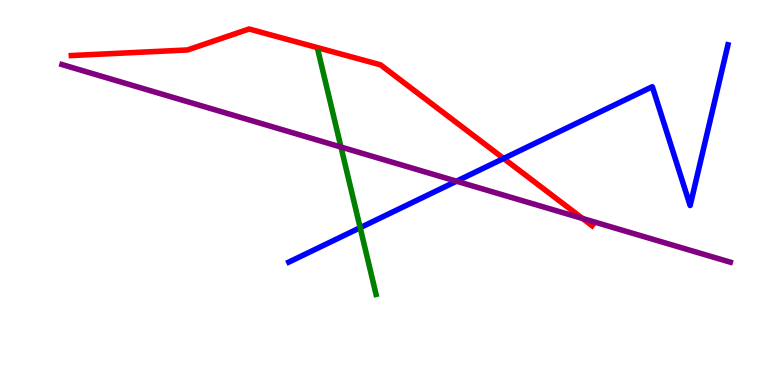[{'lines': ['blue', 'red'], 'intersections': [{'x': 6.5, 'y': 5.88}]}, {'lines': ['green', 'red'], 'intersections': []}, {'lines': ['purple', 'red'], 'intersections': [{'x': 7.52, 'y': 4.32}]}, {'lines': ['blue', 'green'], 'intersections': [{'x': 4.65, 'y': 4.09}]}, {'lines': ['blue', 'purple'], 'intersections': [{'x': 5.89, 'y': 5.29}]}, {'lines': ['green', 'purple'], 'intersections': [{'x': 4.4, 'y': 6.18}]}]